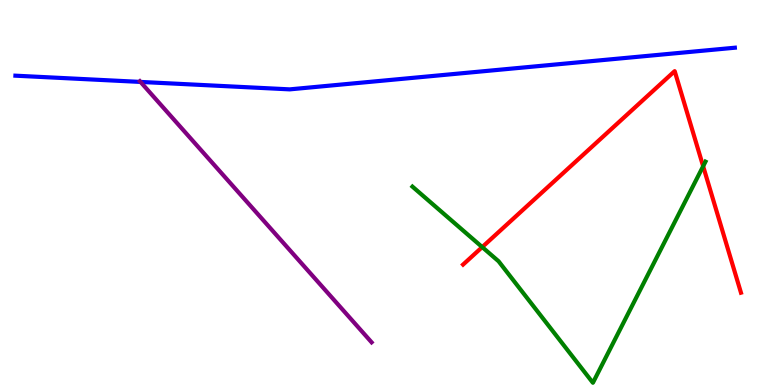[{'lines': ['blue', 'red'], 'intersections': []}, {'lines': ['green', 'red'], 'intersections': [{'x': 6.22, 'y': 3.58}, {'x': 9.07, 'y': 5.68}]}, {'lines': ['purple', 'red'], 'intersections': []}, {'lines': ['blue', 'green'], 'intersections': []}, {'lines': ['blue', 'purple'], 'intersections': [{'x': 1.81, 'y': 7.87}]}, {'lines': ['green', 'purple'], 'intersections': []}]